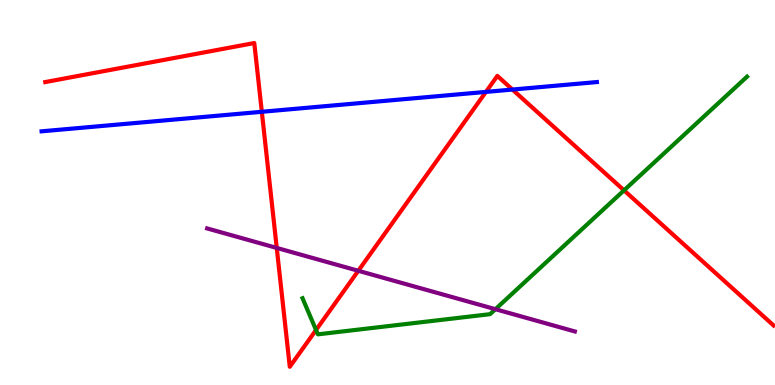[{'lines': ['blue', 'red'], 'intersections': [{'x': 3.38, 'y': 7.1}, {'x': 6.27, 'y': 7.61}, {'x': 6.61, 'y': 7.67}]}, {'lines': ['green', 'red'], 'intersections': [{'x': 4.08, 'y': 1.43}, {'x': 8.05, 'y': 5.06}]}, {'lines': ['purple', 'red'], 'intersections': [{'x': 3.57, 'y': 3.56}, {'x': 4.62, 'y': 2.97}]}, {'lines': ['blue', 'green'], 'intersections': []}, {'lines': ['blue', 'purple'], 'intersections': []}, {'lines': ['green', 'purple'], 'intersections': [{'x': 6.39, 'y': 1.97}]}]